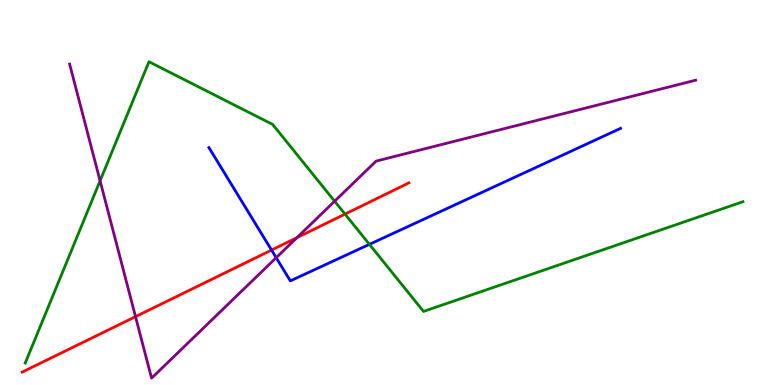[{'lines': ['blue', 'red'], 'intersections': [{'x': 3.5, 'y': 3.5}]}, {'lines': ['green', 'red'], 'intersections': [{'x': 4.45, 'y': 4.44}]}, {'lines': ['purple', 'red'], 'intersections': [{'x': 1.75, 'y': 1.78}, {'x': 3.83, 'y': 3.83}]}, {'lines': ['blue', 'green'], 'intersections': [{'x': 4.77, 'y': 3.65}]}, {'lines': ['blue', 'purple'], 'intersections': [{'x': 3.56, 'y': 3.31}]}, {'lines': ['green', 'purple'], 'intersections': [{'x': 1.29, 'y': 5.3}, {'x': 4.32, 'y': 4.77}]}]